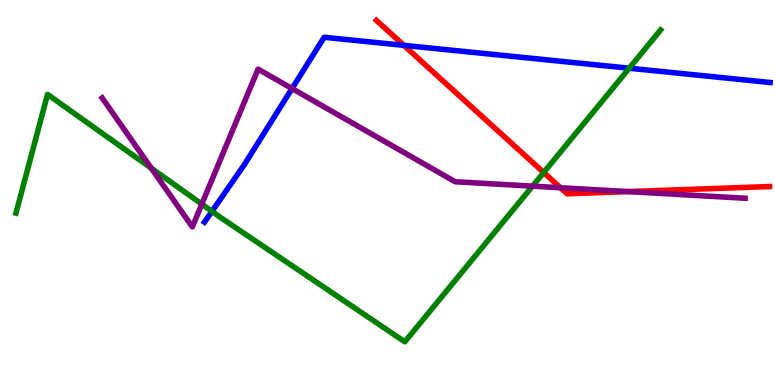[{'lines': ['blue', 'red'], 'intersections': [{'x': 5.21, 'y': 8.82}]}, {'lines': ['green', 'red'], 'intersections': [{'x': 7.02, 'y': 5.52}]}, {'lines': ['purple', 'red'], 'intersections': [{'x': 7.23, 'y': 5.12}, {'x': 8.1, 'y': 5.02}]}, {'lines': ['blue', 'green'], 'intersections': [{'x': 2.74, 'y': 4.51}, {'x': 8.12, 'y': 8.23}]}, {'lines': ['blue', 'purple'], 'intersections': [{'x': 3.77, 'y': 7.7}]}, {'lines': ['green', 'purple'], 'intersections': [{'x': 1.95, 'y': 5.63}, {'x': 2.6, 'y': 4.7}, {'x': 6.87, 'y': 5.17}]}]